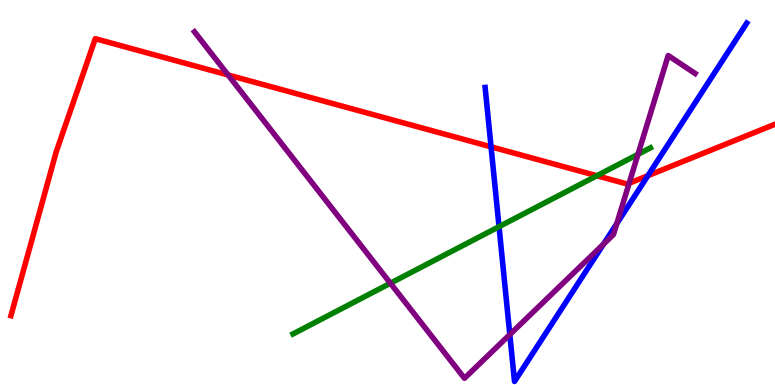[{'lines': ['blue', 'red'], 'intersections': [{'x': 6.34, 'y': 6.19}, {'x': 8.36, 'y': 5.44}]}, {'lines': ['green', 'red'], 'intersections': [{'x': 7.7, 'y': 5.44}]}, {'lines': ['purple', 'red'], 'intersections': [{'x': 2.94, 'y': 8.05}, {'x': 8.12, 'y': 5.24}]}, {'lines': ['blue', 'green'], 'intersections': [{'x': 6.44, 'y': 4.11}]}, {'lines': ['blue', 'purple'], 'intersections': [{'x': 6.58, 'y': 1.31}, {'x': 7.79, 'y': 3.66}, {'x': 7.96, 'y': 4.19}]}, {'lines': ['green', 'purple'], 'intersections': [{'x': 5.04, 'y': 2.64}, {'x': 8.23, 'y': 5.99}]}]